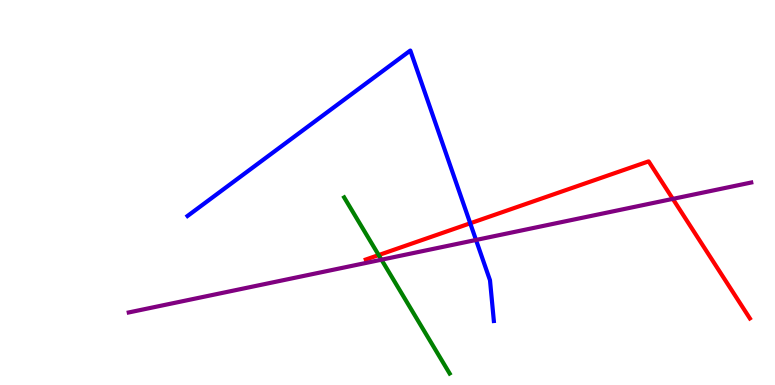[{'lines': ['blue', 'red'], 'intersections': [{'x': 6.07, 'y': 4.2}]}, {'lines': ['green', 'red'], 'intersections': [{'x': 4.89, 'y': 3.37}]}, {'lines': ['purple', 'red'], 'intersections': [{'x': 8.68, 'y': 4.83}]}, {'lines': ['blue', 'green'], 'intersections': []}, {'lines': ['blue', 'purple'], 'intersections': [{'x': 6.14, 'y': 3.77}]}, {'lines': ['green', 'purple'], 'intersections': [{'x': 4.92, 'y': 3.25}]}]